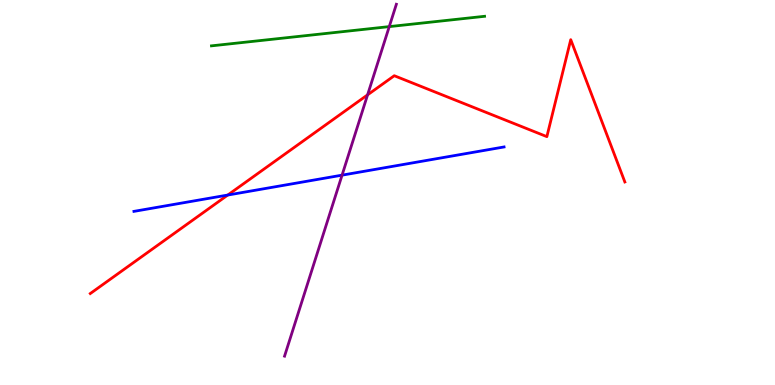[{'lines': ['blue', 'red'], 'intersections': [{'x': 2.94, 'y': 4.93}]}, {'lines': ['green', 'red'], 'intersections': []}, {'lines': ['purple', 'red'], 'intersections': [{'x': 4.74, 'y': 7.54}]}, {'lines': ['blue', 'green'], 'intersections': []}, {'lines': ['blue', 'purple'], 'intersections': [{'x': 4.41, 'y': 5.45}]}, {'lines': ['green', 'purple'], 'intersections': [{'x': 5.02, 'y': 9.31}]}]